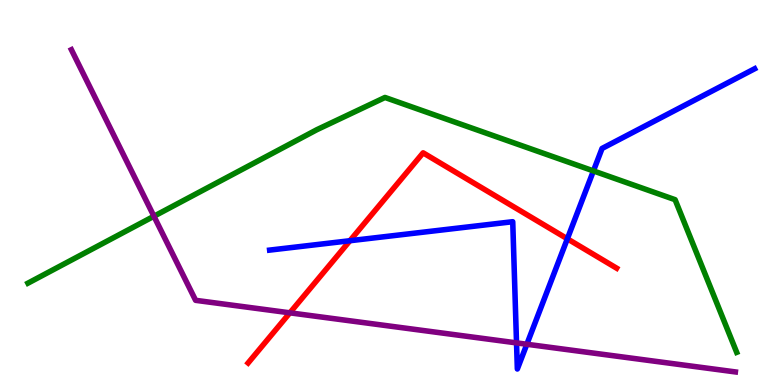[{'lines': ['blue', 'red'], 'intersections': [{'x': 4.52, 'y': 3.75}, {'x': 7.32, 'y': 3.8}]}, {'lines': ['green', 'red'], 'intersections': []}, {'lines': ['purple', 'red'], 'intersections': [{'x': 3.74, 'y': 1.87}]}, {'lines': ['blue', 'green'], 'intersections': [{'x': 7.66, 'y': 5.56}]}, {'lines': ['blue', 'purple'], 'intersections': [{'x': 6.66, 'y': 1.09}, {'x': 6.8, 'y': 1.06}]}, {'lines': ['green', 'purple'], 'intersections': [{'x': 1.99, 'y': 4.38}]}]